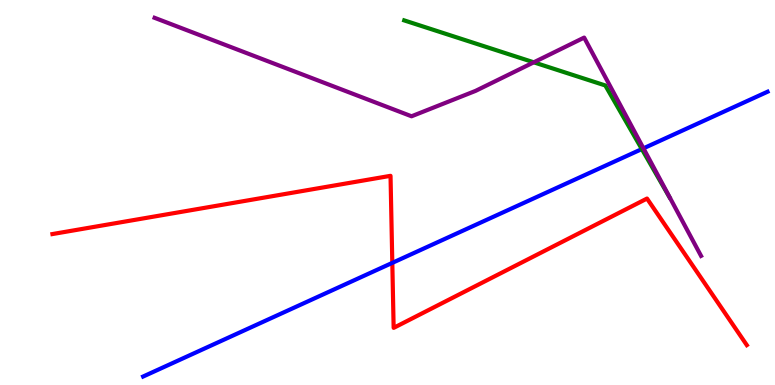[{'lines': ['blue', 'red'], 'intersections': [{'x': 5.06, 'y': 3.17}]}, {'lines': ['green', 'red'], 'intersections': []}, {'lines': ['purple', 'red'], 'intersections': []}, {'lines': ['blue', 'green'], 'intersections': [{'x': 8.28, 'y': 6.13}]}, {'lines': ['blue', 'purple'], 'intersections': [{'x': 8.3, 'y': 6.15}]}, {'lines': ['green', 'purple'], 'intersections': [{'x': 6.89, 'y': 8.38}]}]